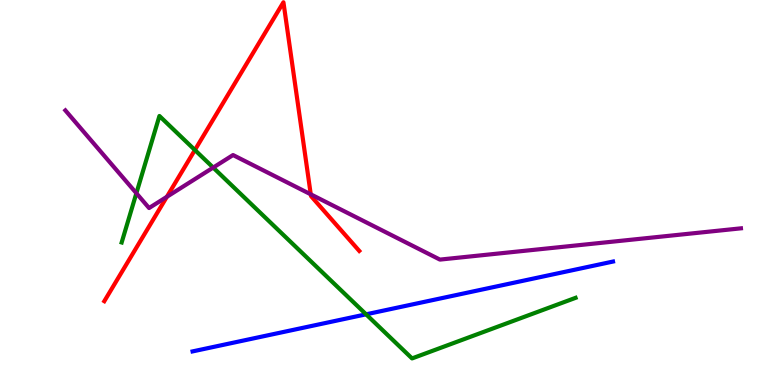[{'lines': ['blue', 'red'], 'intersections': []}, {'lines': ['green', 'red'], 'intersections': [{'x': 2.51, 'y': 6.1}]}, {'lines': ['purple', 'red'], 'intersections': [{'x': 2.15, 'y': 4.89}, {'x': 4.01, 'y': 4.95}]}, {'lines': ['blue', 'green'], 'intersections': [{'x': 4.72, 'y': 1.84}]}, {'lines': ['blue', 'purple'], 'intersections': []}, {'lines': ['green', 'purple'], 'intersections': [{'x': 1.76, 'y': 4.98}, {'x': 2.75, 'y': 5.65}]}]